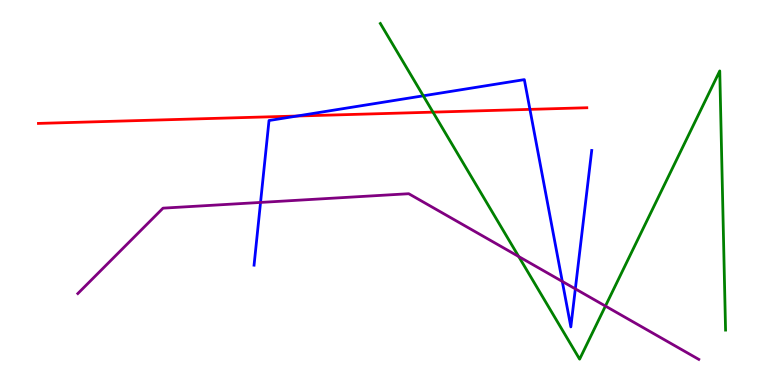[{'lines': ['blue', 'red'], 'intersections': [{'x': 3.83, 'y': 6.99}, {'x': 6.84, 'y': 7.16}]}, {'lines': ['green', 'red'], 'intersections': [{'x': 5.59, 'y': 7.09}]}, {'lines': ['purple', 'red'], 'intersections': []}, {'lines': ['blue', 'green'], 'intersections': [{'x': 5.46, 'y': 7.51}]}, {'lines': ['blue', 'purple'], 'intersections': [{'x': 3.36, 'y': 4.74}, {'x': 7.26, 'y': 2.69}, {'x': 7.42, 'y': 2.5}]}, {'lines': ['green', 'purple'], 'intersections': [{'x': 6.69, 'y': 3.34}, {'x': 7.81, 'y': 2.05}]}]